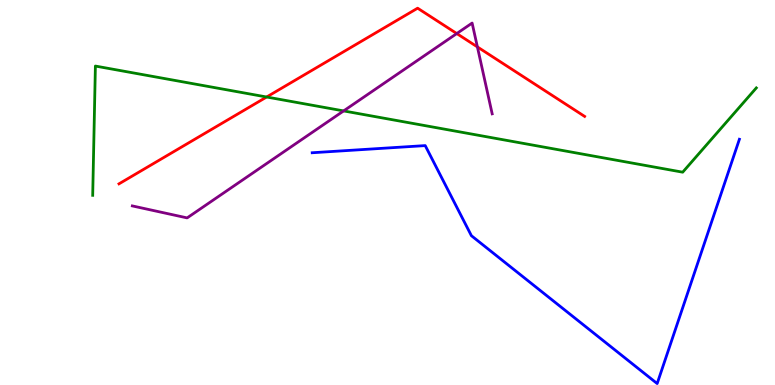[{'lines': ['blue', 'red'], 'intersections': []}, {'lines': ['green', 'red'], 'intersections': [{'x': 3.44, 'y': 7.48}]}, {'lines': ['purple', 'red'], 'intersections': [{'x': 5.89, 'y': 9.13}, {'x': 6.16, 'y': 8.78}]}, {'lines': ['blue', 'green'], 'intersections': []}, {'lines': ['blue', 'purple'], 'intersections': []}, {'lines': ['green', 'purple'], 'intersections': [{'x': 4.43, 'y': 7.12}]}]